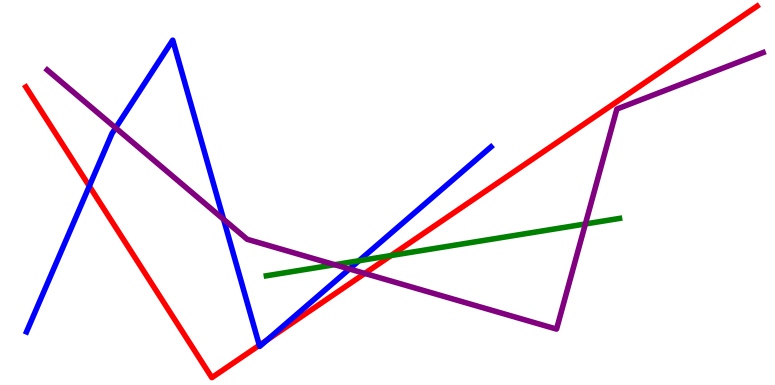[{'lines': ['blue', 'red'], 'intersections': [{'x': 1.15, 'y': 5.17}, {'x': 3.35, 'y': 1.03}, {'x': 3.45, 'y': 1.17}]}, {'lines': ['green', 'red'], 'intersections': [{'x': 5.05, 'y': 3.36}]}, {'lines': ['purple', 'red'], 'intersections': [{'x': 4.71, 'y': 2.9}]}, {'lines': ['blue', 'green'], 'intersections': [{'x': 4.63, 'y': 3.23}]}, {'lines': ['blue', 'purple'], 'intersections': [{'x': 1.49, 'y': 6.68}, {'x': 2.88, 'y': 4.3}, {'x': 4.51, 'y': 3.01}]}, {'lines': ['green', 'purple'], 'intersections': [{'x': 4.32, 'y': 3.12}, {'x': 7.55, 'y': 4.18}]}]